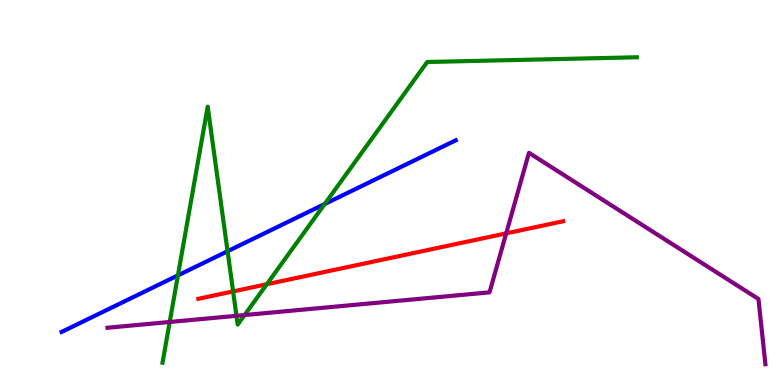[{'lines': ['blue', 'red'], 'intersections': []}, {'lines': ['green', 'red'], 'intersections': [{'x': 3.01, 'y': 2.43}, {'x': 3.44, 'y': 2.62}]}, {'lines': ['purple', 'red'], 'intersections': [{'x': 6.53, 'y': 3.94}]}, {'lines': ['blue', 'green'], 'intersections': [{'x': 2.3, 'y': 2.85}, {'x': 2.94, 'y': 3.47}, {'x': 4.19, 'y': 4.7}]}, {'lines': ['blue', 'purple'], 'intersections': []}, {'lines': ['green', 'purple'], 'intersections': [{'x': 2.19, 'y': 1.64}, {'x': 3.05, 'y': 1.8}, {'x': 3.16, 'y': 1.82}]}]